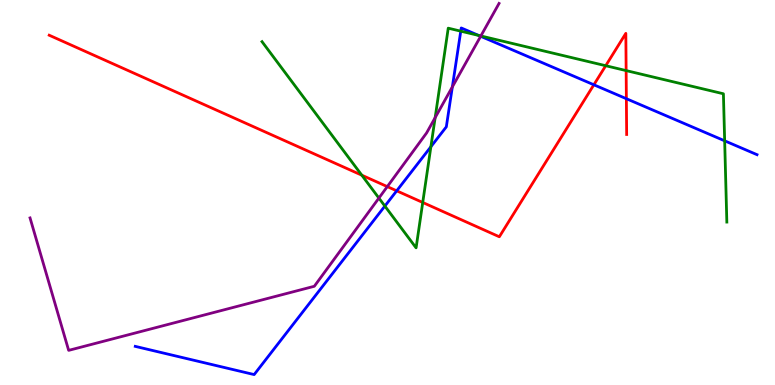[{'lines': ['blue', 'red'], 'intersections': [{'x': 5.12, 'y': 5.04}, {'x': 7.66, 'y': 7.8}, {'x': 8.08, 'y': 7.44}]}, {'lines': ['green', 'red'], 'intersections': [{'x': 4.67, 'y': 5.45}, {'x': 5.45, 'y': 4.74}, {'x': 7.82, 'y': 8.29}, {'x': 8.08, 'y': 8.17}]}, {'lines': ['purple', 'red'], 'intersections': [{'x': 5.0, 'y': 5.15}]}, {'lines': ['blue', 'green'], 'intersections': [{'x': 4.97, 'y': 4.65}, {'x': 5.56, 'y': 6.19}, {'x': 5.95, 'y': 9.19}, {'x': 6.18, 'y': 9.08}, {'x': 9.35, 'y': 6.34}]}, {'lines': ['blue', 'purple'], 'intersections': [{'x': 5.84, 'y': 7.74}, {'x': 6.2, 'y': 9.06}]}, {'lines': ['green', 'purple'], 'intersections': [{'x': 4.89, 'y': 4.86}, {'x': 5.61, 'y': 6.94}, {'x': 6.2, 'y': 9.07}]}]